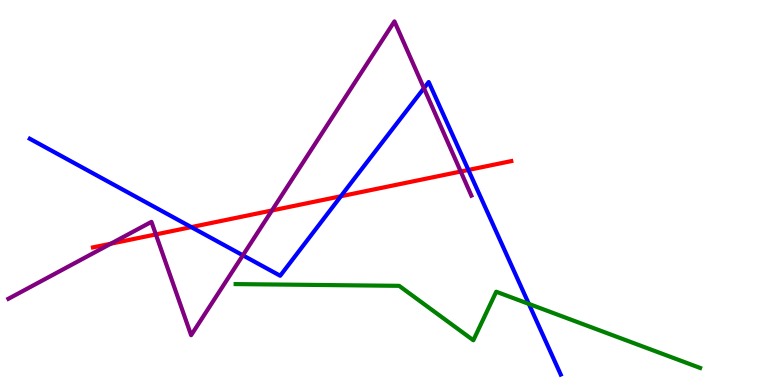[{'lines': ['blue', 'red'], 'intersections': [{'x': 2.47, 'y': 4.1}, {'x': 4.4, 'y': 4.9}, {'x': 6.04, 'y': 5.59}]}, {'lines': ['green', 'red'], 'intersections': []}, {'lines': ['purple', 'red'], 'intersections': [{'x': 1.43, 'y': 3.67}, {'x': 2.01, 'y': 3.91}, {'x': 3.51, 'y': 4.53}, {'x': 5.94, 'y': 5.54}]}, {'lines': ['blue', 'green'], 'intersections': [{'x': 6.82, 'y': 2.11}]}, {'lines': ['blue', 'purple'], 'intersections': [{'x': 3.13, 'y': 3.37}, {'x': 5.47, 'y': 7.71}]}, {'lines': ['green', 'purple'], 'intersections': []}]